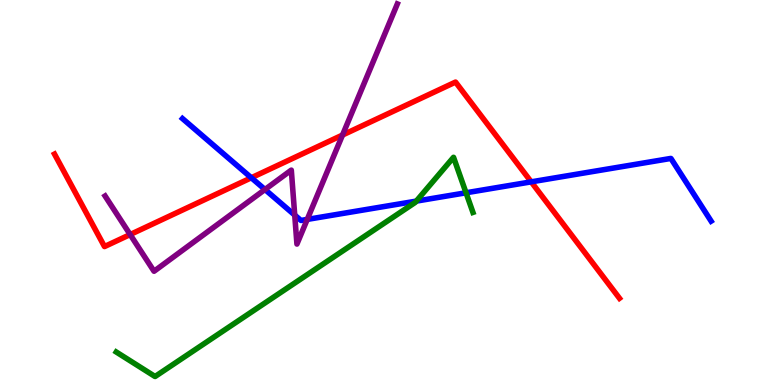[{'lines': ['blue', 'red'], 'intersections': [{'x': 3.24, 'y': 5.38}, {'x': 6.85, 'y': 5.28}]}, {'lines': ['green', 'red'], 'intersections': []}, {'lines': ['purple', 'red'], 'intersections': [{'x': 1.68, 'y': 3.91}, {'x': 4.42, 'y': 6.49}]}, {'lines': ['blue', 'green'], 'intersections': [{'x': 5.37, 'y': 4.78}, {'x': 6.01, 'y': 4.99}]}, {'lines': ['blue', 'purple'], 'intersections': [{'x': 3.42, 'y': 5.08}, {'x': 3.8, 'y': 4.41}, {'x': 3.96, 'y': 4.3}]}, {'lines': ['green', 'purple'], 'intersections': []}]